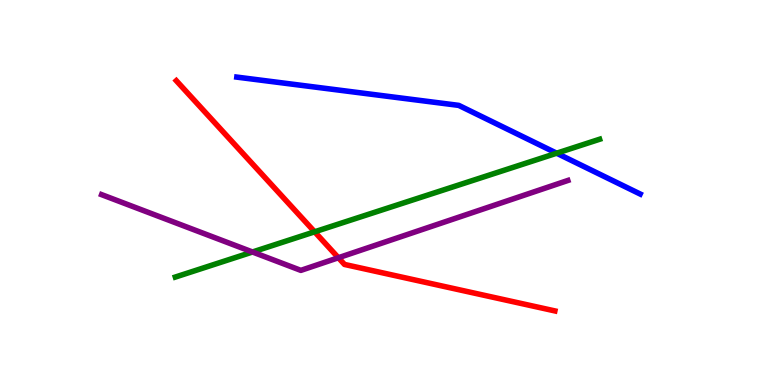[{'lines': ['blue', 'red'], 'intersections': []}, {'lines': ['green', 'red'], 'intersections': [{'x': 4.06, 'y': 3.98}]}, {'lines': ['purple', 'red'], 'intersections': [{'x': 4.37, 'y': 3.31}]}, {'lines': ['blue', 'green'], 'intersections': [{'x': 7.18, 'y': 6.02}]}, {'lines': ['blue', 'purple'], 'intersections': []}, {'lines': ['green', 'purple'], 'intersections': [{'x': 3.26, 'y': 3.45}]}]